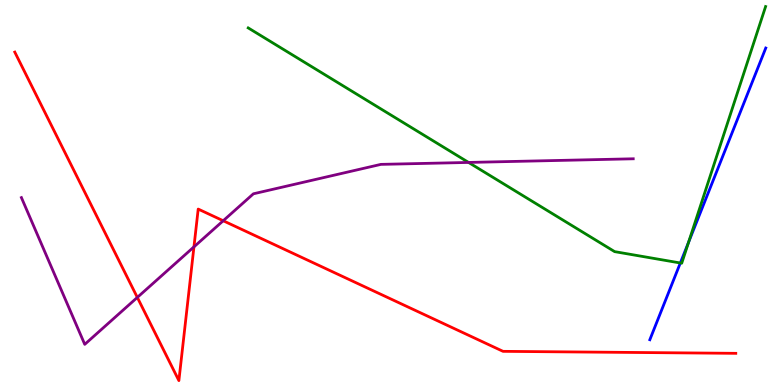[{'lines': ['blue', 'red'], 'intersections': []}, {'lines': ['green', 'red'], 'intersections': []}, {'lines': ['purple', 'red'], 'intersections': [{'x': 1.77, 'y': 2.27}, {'x': 2.5, 'y': 3.59}, {'x': 2.88, 'y': 4.27}]}, {'lines': ['blue', 'green'], 'intersections': [{'x': 8.78, 'y': 3.17}, {'x': 8.88, 'y': 3.71}]}, {'lines': ['blue', 'purple'], 'intersections': []}, {'lines': ['green', 'purple'], 'intersections': [{'x': 6.05, 'y': 5.78}]}]